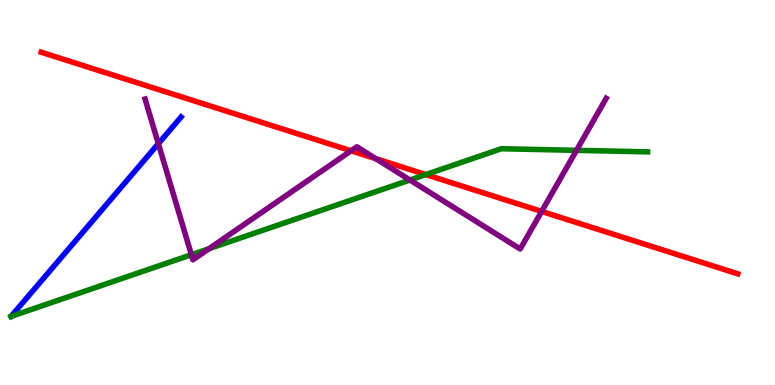[{'lines': ['blue', 'red'], 'intersections': []}, {'lines': ['green', 'red'], 'intersections': [{'x': 5.49, 'y': 5.47}]}, {'lines': ['purple', 'red'], 'intersections': [{'x': 4.53, 'y': 6.08}, {'x': 4.85, 'y': 5.88}, {'x': 6.99, 'y': 4.51}]}, {'lines': ['blue', 'green'], 'intersections': []}, {'lines': ['blue', 'purple'], 'intersections': [{'x': 2.04, 'y': 6.27}]}, {'lines': ['green', 'purple'], 'intersections': [{'x': 2.47, 'y': 3.38}, {'x': 2.7, 'y': 3.54}, {'x': 5.29, 'y': 5.32}, {'x': 7.44, 'y': 6.1}]}]